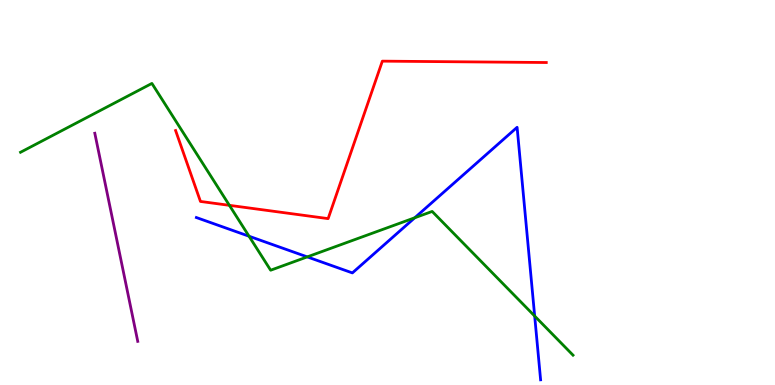[{'lines': ['blue', 'red'], 'intersections': []}, {'lines': ['green', 'red'], 'intersections': [{'x': 2.96, 'y': 4.67}]}, {'lines': ['purple', 'red'], 'intersections': []}, {'lines': ['blue', 'green'], 'intersections': [{'x': 3.21, 'y': 3.86}, {'x': 3.96, 'y': 3.33}, {'x': 5.35, 'y': 4.34}, {'x': 6.9, 'y': 1.79}]}, {'lines': ['blue', 'purple'], 'intersections': []}, {'lines': ['green', 'purple'], 'intersections': []}]